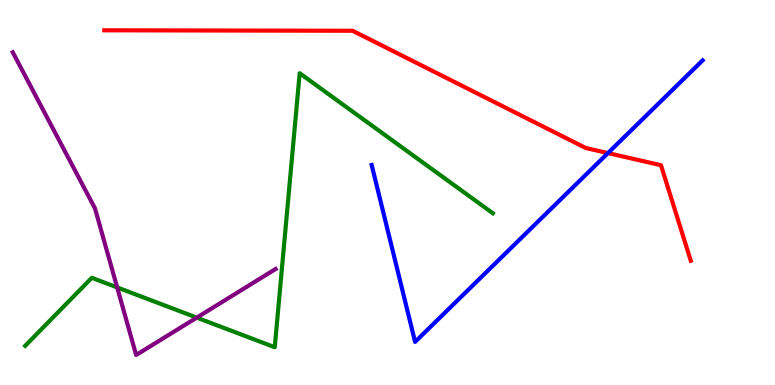[{'lines': ['blue', 'red'], 'intersections': [{'x': 7.84, 'y': 6.02}]}, {'lines': ['green', 'red'], 'intersections': []}, {'lines': ['purple', 'red'], 'intersections': []}, {'lines': ['blue', 'green'], 'intersections': []}, {'lines': ['blue', 'purple'], 'intersections': []}, {'lines': ['green', 'purple'], 'intersections': [{'x': 1.51, 'y': 2.53}, {'x': 2.54, 'y': 1.75}]}]